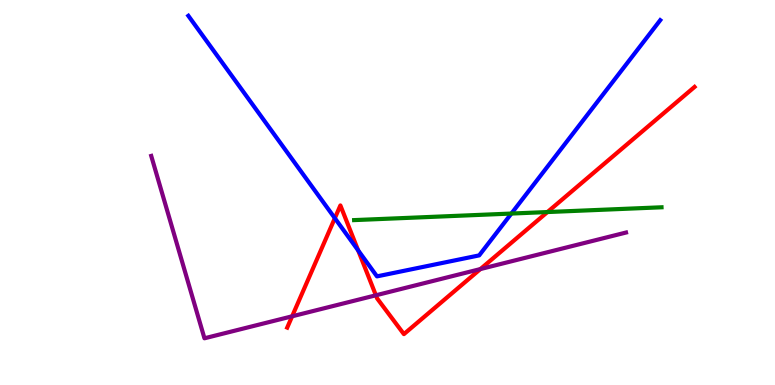[{'lines': ['blue', 'red'], 'intersections': [{'x': 4.32, 'y': 4.33}, {'x': 4.62, 'y': 3.5}]}, {'lines': ['green', 'red'], 'intersections': [{'x': 7.06, 'y': 4.49}]}, {'lines': ['purple', 'red'], 'intersections': [{'x': 3.77, 'y': 1.78}, {'x': 4.85, 'y': 2.33}, {'x': 6.2, 'y': 3.01}]}, {'lines': ['blue', 'green'], 'intersections': [{'x': 6.6, 'y': 4.45}]}, {'lines': ['blue', 'purple'], 'intersections': []}, {'lines': ['green', 'purple'], 'intersections': []}]